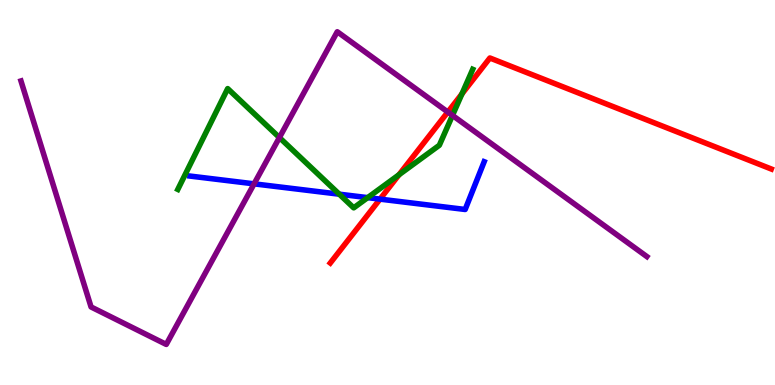[{'lines': ['blue', 'red'], 'intersections': [{'x': 4.9, 'y': 4.83}]}, {'lines': ['green', 'red'], 'intersections': [{'x': 5.15, 'y': 5.46}, {'x': 5.96, 'y': 7.56}]}, {'lines': ['purple', 'red'], 'intersections': [{'x': 5.78, 'y': 7.09}]}, {'lines': ['blue', 'green'], 'intersections': [{'x': 4.38, 'y': 4.96}, {'x': 4.74, 'y': 4.87}]}, {'lines': ['blue', 'purple'], 'intersections': [{'x': 3.28, 'y': 5.22}]}, {'lines': ['green', 'purple'], 'intersections': [{'x': 3.61, 'y': 6.43}, {'x': 5.84, 'y': 7.0}]}]